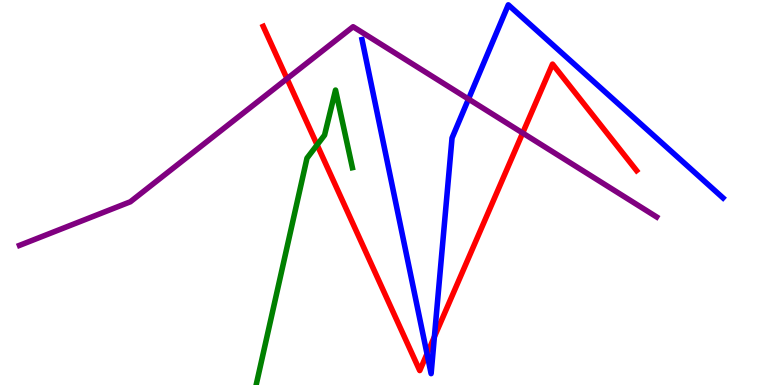[{'lines': ['blue', 'red'], 'intersections': [{'x': 5.51, 'y': 0.81}, {'x': 5.61, 'y': 1.25}]}, {'lines': ['green', 'red'], 'intersections': [{'x': 4.09, 'y': 6.24}]}, {'lines': ['purple', 'red'], 'intersections': [{'x': 3.7, 'y': 7.96}, {'x': 6.74, 'y': 6.55}]}, {'lines': ['blue', 'green'], 'intersections': []}, {'lines': ['blue', 'purple'], 'intersections': [{'x': 6.05, 'y': 7.43}]}, {'lines': ['green', 'purple'], 'intersections': []}]